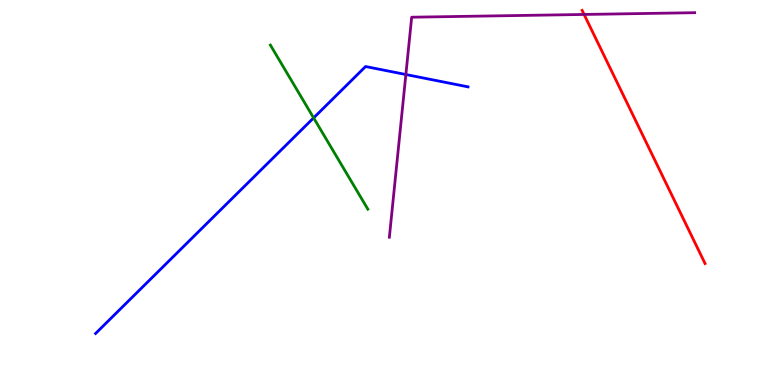[{'lines': ['blue', 'red'], 'intersections': []}, {'lines': ['green', 'red'], 'intersections': []}, {'lines': ['purple', 'red'], 'intersections': [{'x': 7.54, 'y': 9.62}]}, {'lines': ['blue', 'green'], 'intersections': [{'x': 4.05, 'y': 6.94}]}, {'lines': ['blue', 'purple'], 'intersections': [{'x': 5.24, 'y': 8.06}]}, {'lines': ['green', 'purple'], 'intersections': []}]